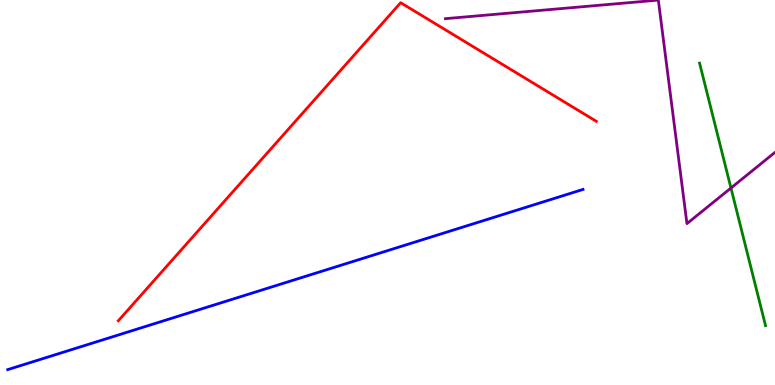[{'lines': ['blue', 'red'], 'intersections': []}, {'lines': ['green', 'red'], 'intersections': []}, {'lines': ['purple', 'red'], 'intersections': []}, {'lines': ['blue', 'green'], 'intersections': []}, {'lines': ['blue', 'purple'], 'intersections': []}, {'lines': ['green', 'purple'], 'intersections': [{'x': 9.43, 'y': 5.12}]}]